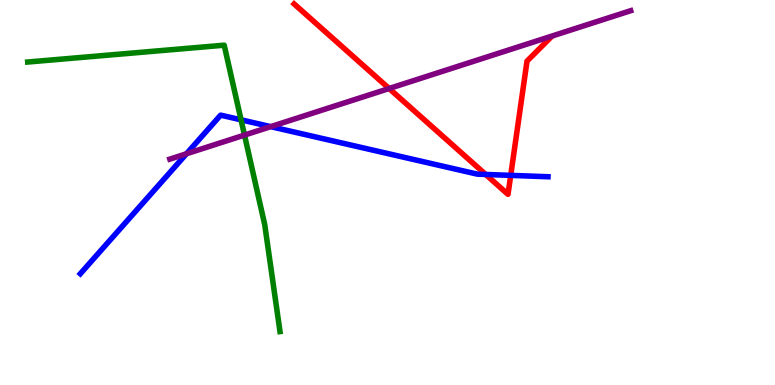[{'lines': ['blue', 'red'], 'intersections': [{'x': 6.27, 'y': 5.47}, {'x': 6.59, 'y': 5.44}]}, {'lines': ['green', 'red'], 'intersections': []}, {'lines': ['purple', 'red'], 'intersections': [{'x': 5.02, 'y': 7.7}]}, {'lines': ['blue', 'green'], 'intersections': [{'x': 3.11, 'y': 6.89}]}, {'lines': ['blue', 'purple'], 'intersections': [{'x': 2.41, 'y': 6.01}, {'x': 3.49, 'y': 6.71}]}, {'lines': ['green', 'purple'], 'intersections': [{'x': 3.15, 'y': 6.49}]}]